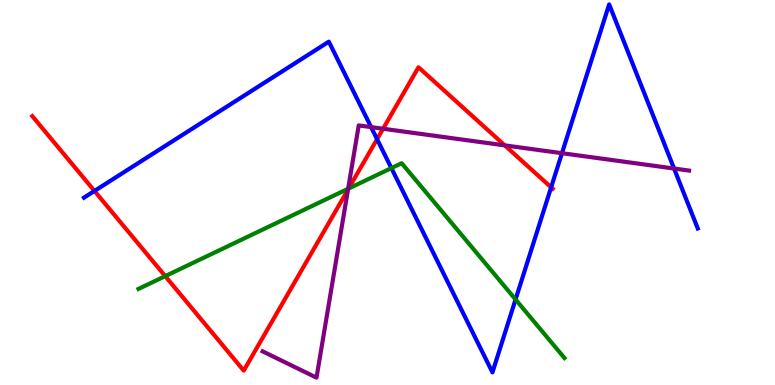[{'lines': ['blue', 'red'], 'intersections': [{'x': 1.22, 'y': 5.04}, {'x': 4.87, 'y': 6.39}, {'x': 7.11, 'y': 5.13}]}, {'lines': ['green', 'red'], 'intersections': [{'x': 2.13, 'y': 2.83}, {'x': 4.5, 'y': 5.1}]}, {'lines': ['purple', 'red'], 'intersections': [{'x': 4.49, 'y': 5.07}, {'x': 4.94, 'y': 6.66}, {'x': 6.51, 'y': 6.22}]}, {'lines': ['blue', 'green'], 'intersections': [{'x': 5.05, 'y': 5.63}, {'x': 6.65, 'y': 2.22}]}, {'lines': ['blue', 'purple'], 'intersections': [{'x': 4.79, 'y': 6.7}, {'x': 7.25, 'y': 6.02}, {'x': 8.7, 'y': 5.62}]}, {'lines': ['green', 'purple'], 'intersections': [{'x': 4.49, 'y': 5.1}]}]